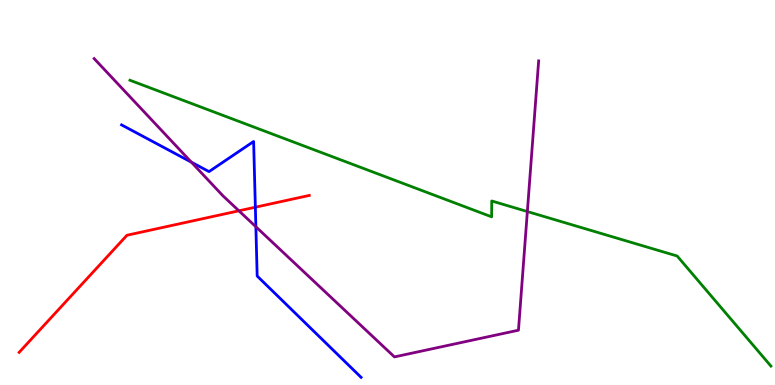[{'lines': ['blue', 'red'], 'intersections': [{'x': 3.29, 'y': 4.62}]}, {'lines': ['green', 'red'], 'intersections': []}, {'lines': ['purple', 'red'], 'intersections': [{'x': 3.08, 'y': 4.52}]}, {'lines': ['blue', 'green'], 'intersections': []}, {'lines': ['blue', 'purple'], 'intersections': [{'x': 2.47, 'y': 5.79}, {'x': 3.3, 'y': 4.11}]}, {'lines': ['green', 'purple'], 'intersections': [{'x': 6.8, 'y': 4.51}]}]